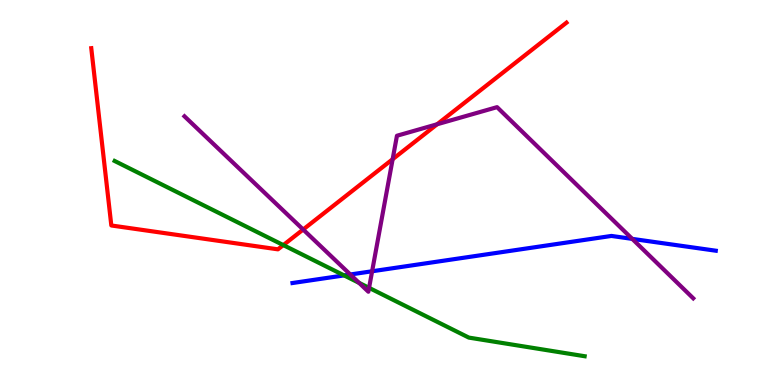[{'lines': ['blue', 'red'], 'intersections': []}, {'lines': ['green', 'red'], 'intersections': [{'x': 3.66, 'y': 3.63}]}, {'lines': ['purple', 'red'], 'intersections': [{'x': 3.91, 'y': 4.04}, {'x': 5.07, 'y': 5.86}, {'x': 5.64, 'y': 6.77}]}, {'lines': ['blue', 'green'], 'intersections': [{'x': 4.44, 'y': 2.85}]}, {'lines': ['blue', 'purple'], 'intersections': [{'x': 4.52, 'y': 2.87}, {'x': 4.8, 'y': 2.95}, {'x': 8.16, 'y': 3.8}]}, {'lines': ['green', 'purple'], 'intersections': [{'x': 4.63, 'y': 2.65}, {'x': 4.76, 'y': 2.52}]}]